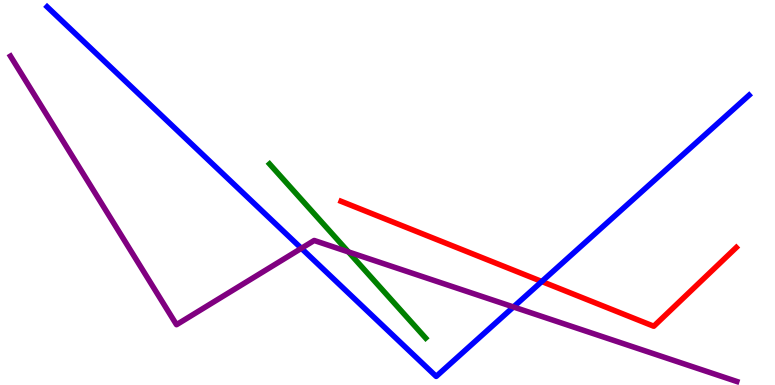[{'lines': ['blue', 'red'], 'intersections': [{'x': 6.99, 'y': 2.69}]}, {'lines': ['green', 'red'], 'intersections': []}, {'lines': ['purple', 'red'], 'intersections': []}, {'lines': ['blue', 'green'], 'intersections': []}, {'lines': ['blue', 'purple'], 'intersections': [{'x': 3.89, 'y': 3.55}, {'x': 6.63, 'y': 2.03}]}, {'lines': ['green', 'purple'], 'intersections': [{'x': 4.5, 'y': 3.46}]}]